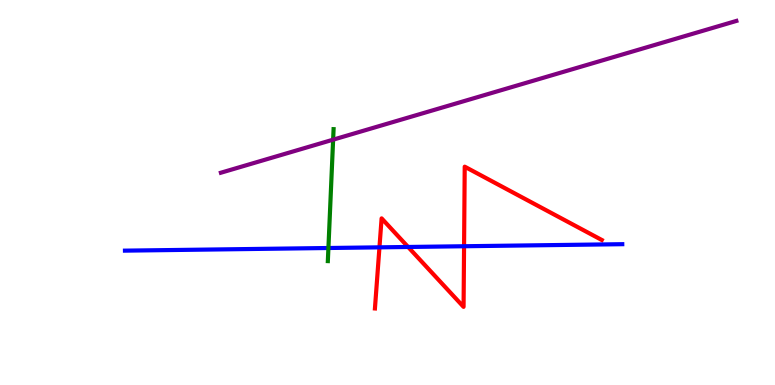[{'lines': ['blue', 'red'], 'intersections': [{'x': 4.9, 'y': 3.58}, {'x': 5.27, 'y': 3.59}, {'x': 5.99, 'y': 3.6}]}, {'lines': ['green', 'red'], 'intersections': []}, {'lines': ['purple', 'red'], 'intersections': []}, {'lines': ['blue', 'green'], 'intersections': [{'x': 4.24, 'y': 3.56}]}, {'lines': ['blue', 'purple'], 'intersections': []}, {'lines': ['green', 'purple'], 'intersections': [{'x': 4.3, 'y': 6.37}]}]